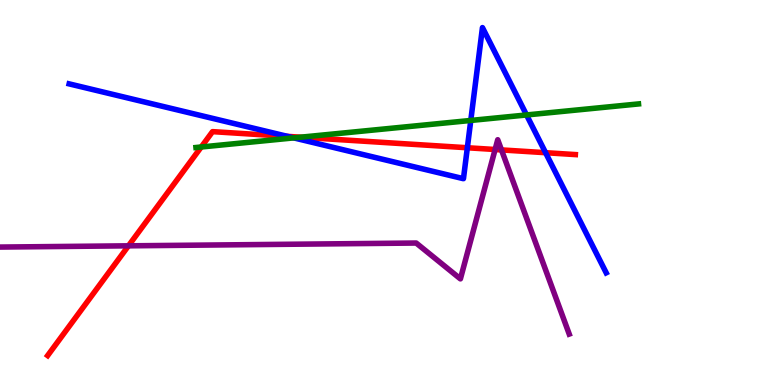[{'lines': ['blue', 'red'], 'intersections': [{'x': 3.71, 'y': 6.46}, {'x': 6.03, 'y': 6.16}, {'x': 7.04, 'y': 6.03}]}, {'lines': ['green', 'red'], 'intersections': [{'x': 2.6, 'y': 6.18}, {'x': 3.88, 'y': 6.44}]}, {'lines': ['purple', 'red'], 'intersections': [{'x': 1.66, 'y': 3.61}, {'x': 6.39, 'y': 6.12}, {'x': 6.47, 'y': 6.11}]}, {'lines': ['blue', 'green'], 'intersections': [{'x': 3.79, 'y': 6.42}, {'x': 6.07, 'y': 6.87}, {'x': 6.79, 'y': 7.01}]}, {'lines': ['blue', 'purple'], 'intersections': []}, {'lines': ['green', 'purple'], 'intersections': []}]